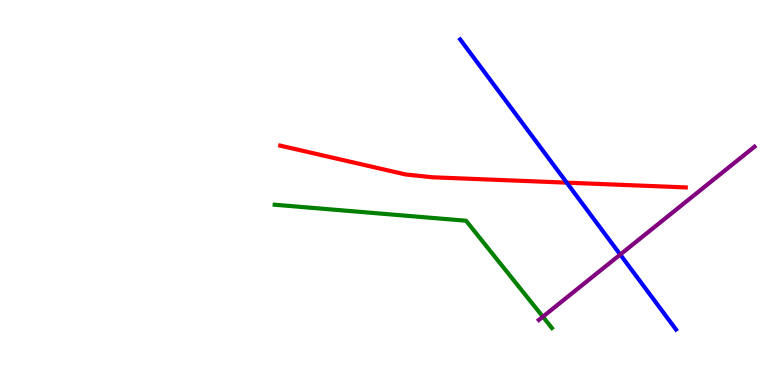[{'lines': ['blue', 'red'], 'intersections': [{'x': 7.31, 'y': 5.26}]}, {'lines': ['green', 'red'], 'intersections': []}, {'lines': ['purple', 'red'], 'intersections': []}, {'lines': ['blue', 'green'], 'intersections': []}, {'lines': ['blue', 'purple'], 'intersections': [{'x': 8.0, 'y': 3.39}]}, {'lines': ['green', 'purple'], 'intersections': [{'x': 7.0, 'y': 1.77}]}]